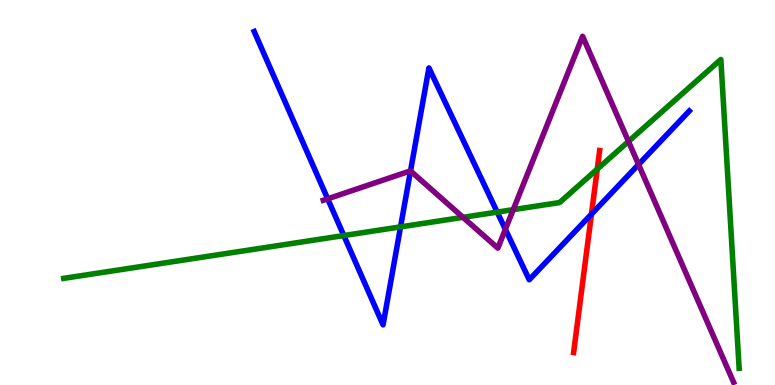[{'lines': ['blue', 'red'], 'intersections': [{'x': 7.63, 'y': 4.44}]}, {'lines': ['green', 'red'], 'intersections': [{'x': 7.71, 'y': 5.61}]}, {'lines': ['purple', 'red'], 'intersections': []}, {'lines': ['blue', 'green'], 'intersections': [{'x': 4.44, 'y': 3.88}, {'x': 5.17, 'y': 4.11}, {'x': 6.42, 'y': 4.49}]}, {'lines': ['blue', 'purple'], 'intersections': [{'x': 4.23, 'y': 4.84}, {'x': 5.3, 'y': 5.56}, {'x': 6.52, 'y': 4.04}, {'x': 8.24, 'y': 5.73}]}, {'lines': ['green', 'purple'], 'intersections': [{'x': 5.97, 'y': 4.36}, {'x': 6.62, 'y': 4.55}, {'x': 8.11, 'y': 6.33}]}]